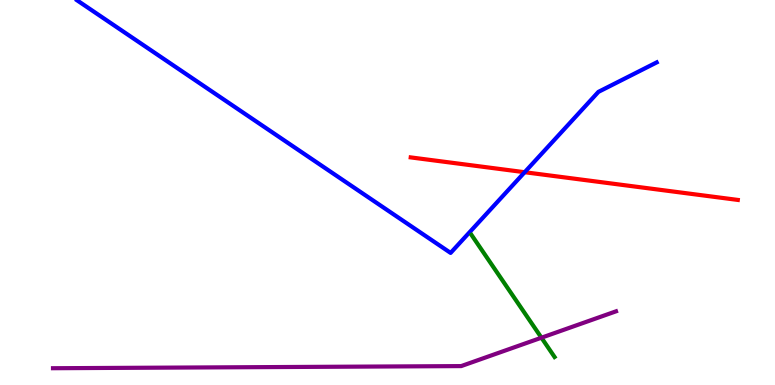[{'lines': ['blue', 'red'], 'intersections': [{'x': 6.77, 'y': 5.53}]}, {'lines': ['green', 'red'], 'intersections': []}, {'lines': ['purple', 'red'], 'intersections': []}, {'lines': ['blue', 'green'], 'intersections': []}, {'lines': ['blue', 'purple'], 'intersections': []}, {'lines': ['green', 'purple'], 'intersections': [{'x': 6.99, 'y': 1.23}]}]